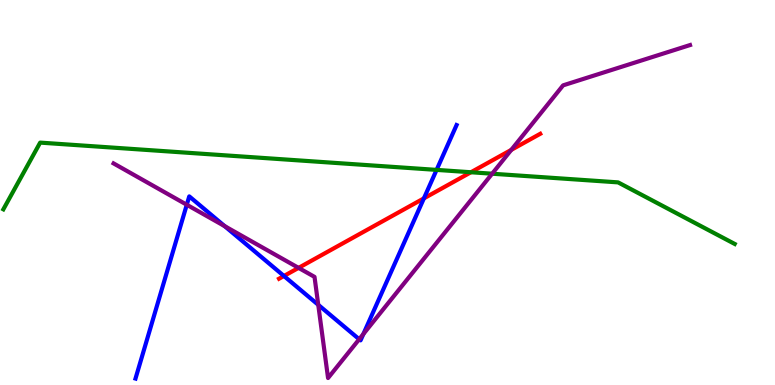[{'lines': ['blue', 'red'], 'intersections': [{'x': 3.66, 'y': 2.83}, {'x': 5.47, 'y': 4.85}]}, {'lines': ['green', 'red'], 'intersections': [{'x': 6.08, 'y': 5.53}]}, {'lines': ['purple', 'red'], 'intersections': [{'x': 3.85, 'y': 3.04}, {'x': 6.6, 'y': 6.11}]}, {'lines': ['blue', 'green'], 'intersections': [{'x': 5.63, 'y': 5.59}]}, {'lines': ['blue', 'purple'], 'intersections': [{'x': 2.41, 'y': 4.68}, {'x': 2.9, 'y': 4.13}, {'x': 4.11, 'y': 2.08}, {'x': 4.63, 'y': 1.19}, {'x': 4.69, 'y': 1.32}]}, {'lines': ['green', 'purple'], 'intersections': [{'x': 6.35, 'y': 5.49}]}]